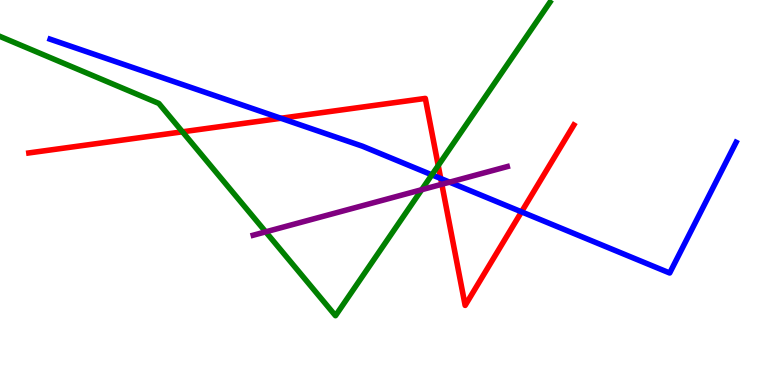[{'lines': ['blue', 'red'], 'intersections': [{'x': 3.62, 'y': 6.93}, {'x': 5.69, 'y': 5.36}, {'x': 6.73, 'y': 4.5}]}, {'lines': ['green', 'red'], 'intersections': [{'x': 2.35, 'y': 6.58}, {'x': 5.65, 'y': 5.7}]}, {'lines': ['purple', 'red'], 'intersections': [{'x': 5.7, 'y': 5.21}]}, {'lines': ['blue', 'green'], 'intersections': [{'x': 5.57, 'y': 5.46}]}, {'lines': ['blue', 'purple'], 'intersections': [{'x': 5.8, 'y': 5.27}]}, {'lines': ['green', 'purple'], 'intersections': [{'x': 3.43, 'y': 3.98}, {'x': 5.44, 'y': 5.07}]}]